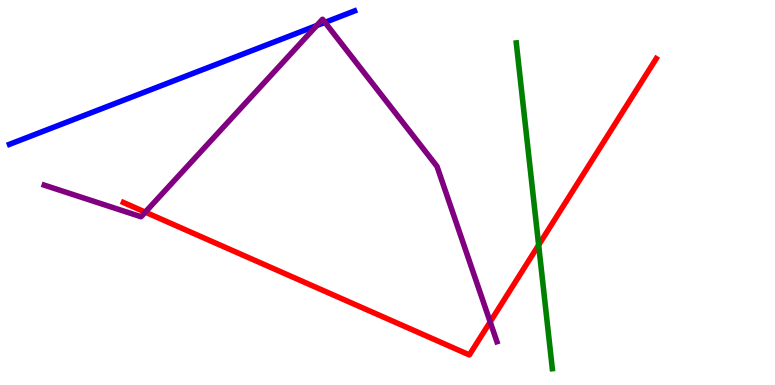[{'lines': ['blue', 'red'], 'intersections': []}, {'lines': ['green', 'red'], 'intersections': [{'x': 6.95, 'y': 3.64}]}, {'lines': ['purple', 'red'], 'intersections': [{'x': 1.87, 'y': 4.49}, {'x': 6.32, 'y': 1.64}]}, {'lines': ['blue', 'green'], 'intersections': []}, {'lines': ['blue', 'purple'], 'intersections': [{'x': 4.09, 'y': 9.34}, {'x': 4.19, 'y': 9.42}]}, {'lines': ['green', 'purple'], 'intersections': []}]